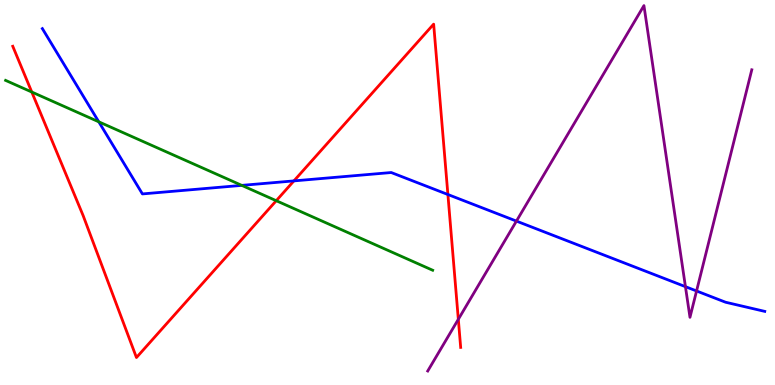[{'lines': ['blue', 'red'], 'intersections': [{'x': 3.79, 'y': 5.3}, {'x': 5.78, 'y': 4.95}]}, {'lines': ['green', 'red'], 'intersections': [{'x': 0.41, 'y': 7.61}, {'x': 3.56, 'y': 4.79}]}, {'lines': ['purple', 'red'], 'intersections': [{'x': 5.91, 'y': 1.71}]}, {'lines': ['blue', 'green'], 'intersections': [{'x': 1.27, 'y': 6.84}, {'x': 3.12, 'y': 5.19}]}, {'lines': ['blue', 'purple'], 'intersections': [{'x': 6.66, 'y': 4.26}, {'x': 8.84, 'y': 2.55}, {'x': 8.99, 'y': 2.44}]}, {'lines': ['green', 'purple'], 'intersections': []}]